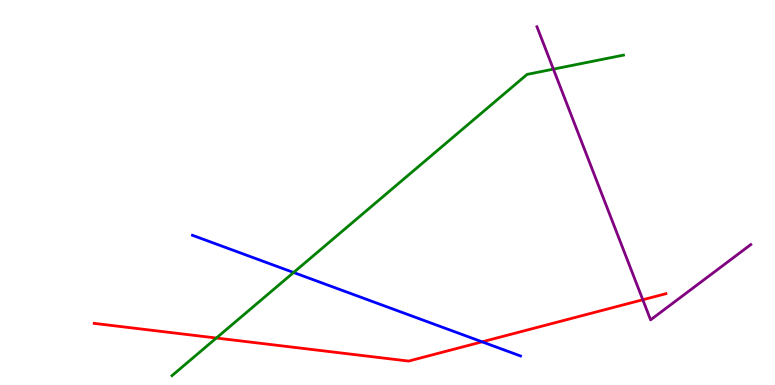[{'lines': ['blue', 'red'], 'intersections': [{'x': 6.22, 'y': 1.12}]}, {'lines': ['green', 'red'], 'intersections': [{'x': 2.79, 'y': 1.22}]}, {'lines': ['purple', 'red'], 'intersections': [{'x': 8.29, 'y': 2.21}]}, {'lines': ['blue', 'green'], 'intersections': [{'x': 3.79, 'y': 2.92}]}, {'lines': ['blue', 'purple'], 'intersections': []}, {'lines': ['green', 'purple'], 'intersections': [{'x': 7.14, 'y': 8.2}]}]